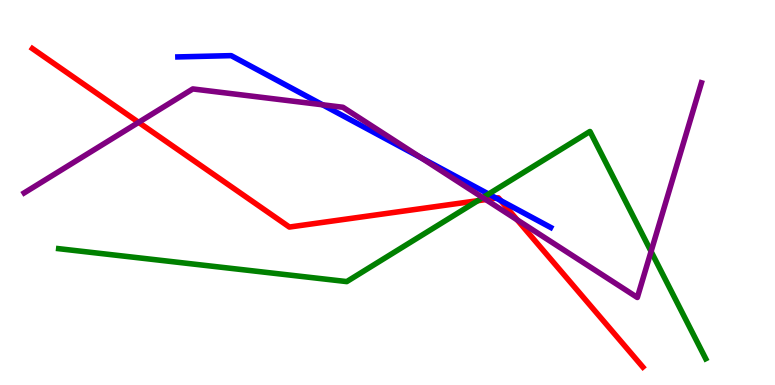[{'lines': ['blue', 'red'], 'intersections': [{'x': 6.4, 'y': 4.85}, {'x': 6.46, 'y': 4.79}]}, {'lines': ['green', 'red'], 'intersections': [{'x': 6.17, 'y': 4.79}]}, {'lines': ['purple', 'red'], 'intersections': [{'x': 1.79, 'y': 6.82}, {'x': 6.27, 'y': 4.82}, {'x': 6.67, 'y': 4.29}]}, {'lines': ['blue', 'green'], 'intersections': [{'x': 6.3, 'y': 4.96}]}, {'lines': ['blue', 'purple'], 'intersections': [{'x': 4.16, 'y': 7.28}, {'x': 5.43, 'y': 5.9}]}, {'lines': ['green', 'purple'], 'intersections': [{'x': 6.23, 'y': 4.87}, {'x': 8.4, 'y': 3.47}]}]